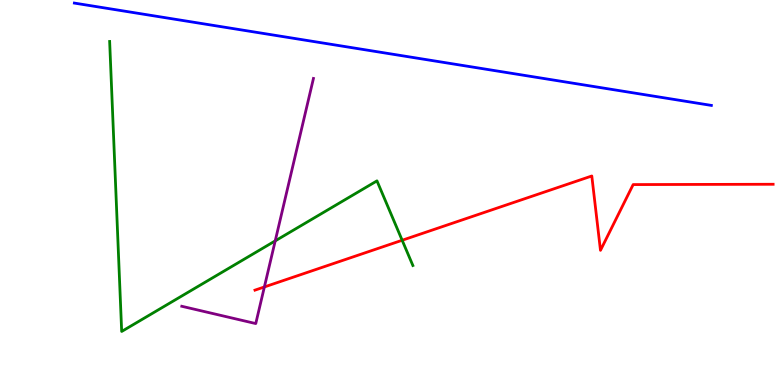[{'lines': ['blue', 'red'], 'intersections': []}, {'lines': ['green', 'red'], 'intersections': [{'x': 5.19, 'y': 3.76}]}, {'lines': ['purple', 'red'], 'intersections': [{'x': 3.41, 'y': 2.55}]}, {'lines': ['blue', 'green'], 'intersections': []}, {'lines': ['blue', 'purple'], 'intersections': []}, {'lines': ['green', 'purple'], 'intersections': [{'x': 3.55, 'y': 3.74}]}]